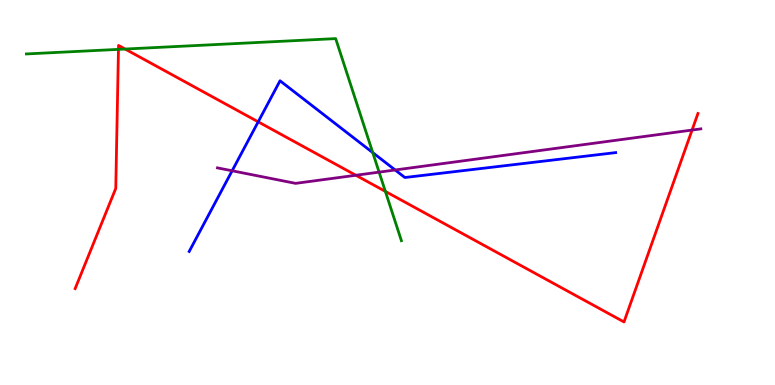[{'lines': ['blue', 'red'], 'intersections': [{'x': 3.33, 'y': 6.84}]}, {'lines': ['green', 'red'], 'intersections': [{'x': 1.53, 'y': 8.72}, {'x': 1.61, 'y': 8.73}, {'x': 4.97, 'y': 5.03}]}, {'lines': ['purple', 'red'], 'intersections': [{'x': 4.59, 'y': 5.45}, {'x': 8.93, 'y': 6.62}]}, {'lines': ['blue', 'green'], 'intersections': [{'x': 4.81, 'y': 6.04}]}, {'lines': ['blue', 'purple'], 'intersections': [{'x': 3.0, 'y': 5.56}, {'x': 5.1, 'y': 5.58}]}, {'lines': ['green', 'purple'], 'intersections': [{'x': 4.89, 'y': 5.53}]}]